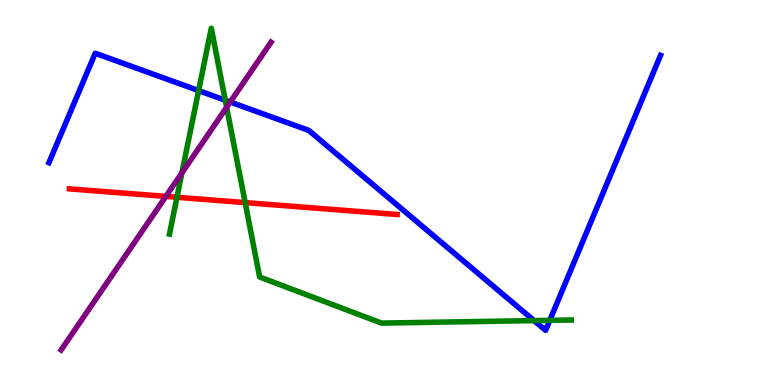[{'lines': ['blue', 'red'], 'intersections': []}, {'lines': ['green', 'red'], 'intersections': [{'x': 2.28, 'y': 4.88}, {'x': 3.16, 'y': 4.74}]}, {'lines': ['purple', 'red'], 'intersections': [{'x': 2.14, 'y': 4.9}]}, {'lines': ['blue', 'green'], 'intersections': [{'x': 2.56, 'y': 7.65}, {'x': 2.91, 'y': 7.4}, {'x': 6.89, 'y': 1.67}, {'x': 7.09, 'y': 1.68}]}, {'lines': ['blue', 'purple'], 'intersections': [{'x': 2.97, 'y': 7.35}]}, {'lines': ['green', 'purple'], 'intersections': [{'x': 2.35, 'y': 5.51}, {'x': 2.92, 'y': 7.21}]}]